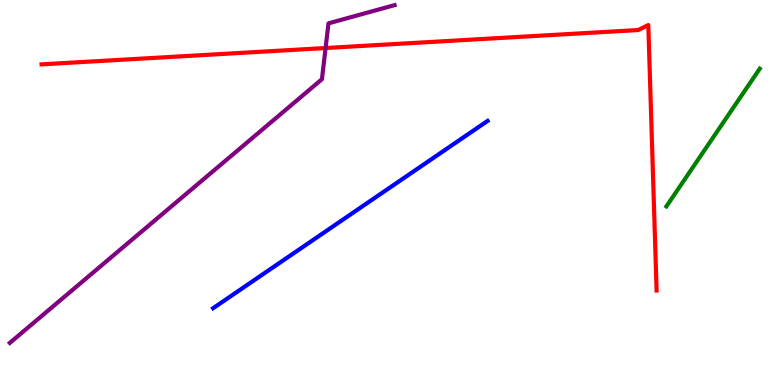[{'lines': ['blue', 'red'], 'intersections': []}, {'lines': ['green', 'red'], 'intersections': []}, {'lines': ['purple', 'red'], 'intersections': [{'x': 4.2, 'y': 8.75}]}, {'lines': ['blue', 'green'], 'intersections': []}, {'lines': ['blue', 'purple'], 'intersections': []}, {'lines': ['green', 'purple'], 'intersections': []}]